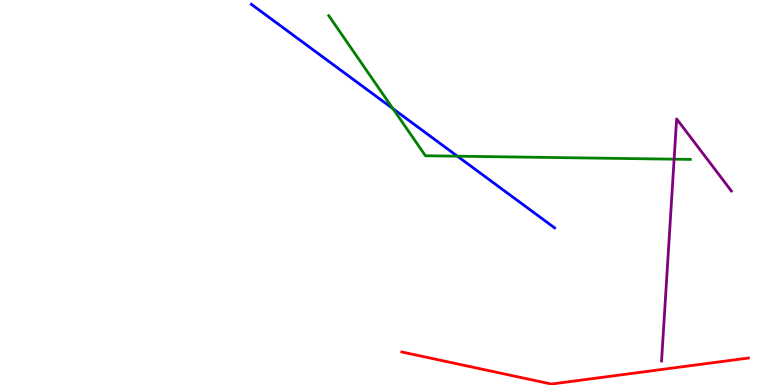[{'lines': ['blue', 'red'], 'intersections': []}, {'lines': ['green', 'red'], 'intersections': []}, {'lines': ['purple', 'red'], 'intersections': []}, {'lines': ['blue', 'green'], 'intersections': [{'x': 5.07, 'y': 7.18}, {'x': 5.9, 'y': 5.94}]}, {'lines': ['blue', 'purple'], 'intersections': []}, {'lines': ['green', 'purple'], 'intersections': [{'x': 8.7, 'y': 5.87}]}]